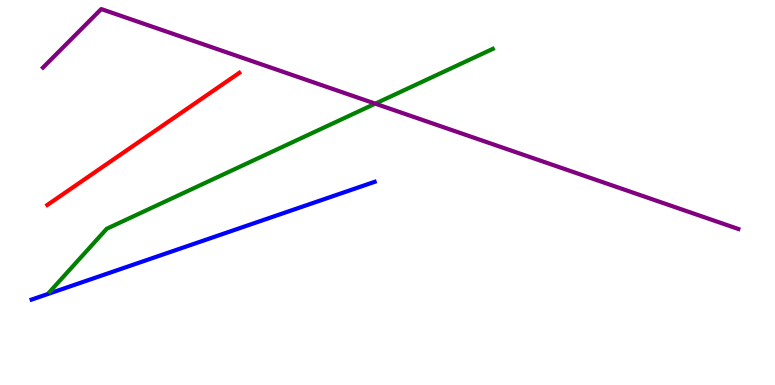[{'lines': ['blue', 'red'], 'intersections': []}, {'lines': ['green', 'red'], 'intersections': []}, {'lines': ['purple', 'red'], 'intersections': []}, {'lines': ['blue', 'green'], 'intersections': []}, {'lines': ['blue', 'purple'], 'intersections': []}, {'lines': ['green', 'purple'], 'intersections': [{'x': 4.84, 'y': 7.31}]}]